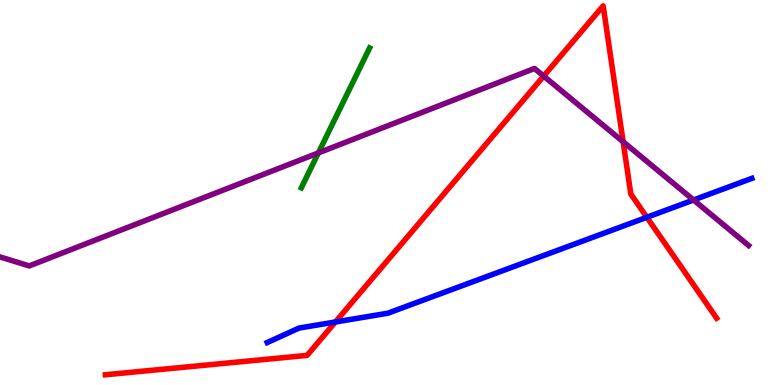[{'lines': ['blue', 'red'], 'intersections': [{'x': 4.33, 'y': 1.64}, {'x': 8.35, 'y': 4.36}]}, {'lines': ['green', 'red'], 'intersections': []}, {'lines': ['purple', 'red'], 'intersections': [{'x': 7.02, 'y': 8.02}, {'x': 8.04, 'y': 6.32}]}, {'lines': ['blue', 'green'], 'intersections': []}, {'lines': ['blue', 'purple'], 'intersections': [{'x': 8.95, 'y': 4.81}]}, {'lines': ['green', 'purple'], 'intersections': [{'x': 4.11, 'y': 6.03}]}]